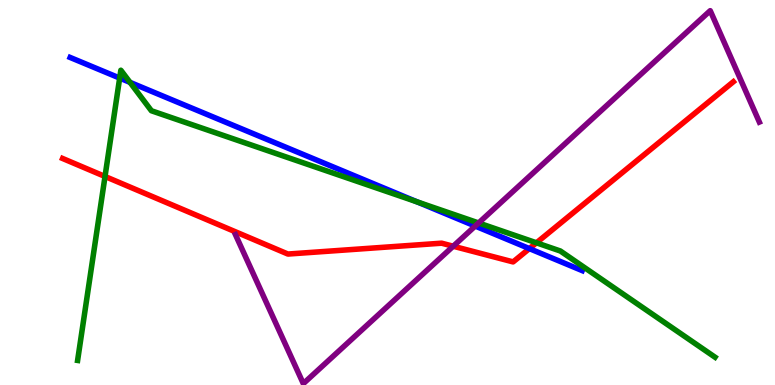[{'lines': ['blue', 'red'], 'intersections': [{'x': 6.83, 'y': 3.54}]}, {'lines': ['green', 'red'], 'intersections': [{'x': 1.36, 'y': 5.42}, {'x': 6.92, 'y': 3.69}]}, {'lines': ['purple', 'red'], 'intersections': [{'x': 5.85, 'y': 3.6}]}, {'lines': ['blue', 'green'], 'intersections': [{'x': 1.54, 'y': 7.97}, {'x': 1.68, 'y': 7.86}, {'x': 5.38, 'y': 4.76}]}, {'lines': ['blue', 'purple'], 'intersections': [{'x': 6.13, 'y': 4.13}]}, {'lines': ['green', 'purple'], 'intersections': [{'x': 6.18, 'y': 4.21}]}]